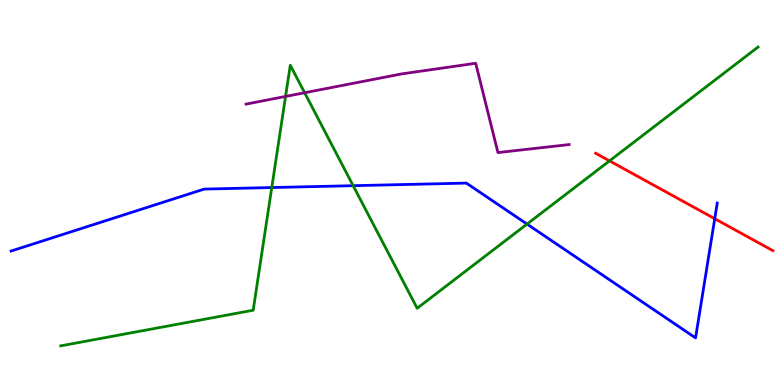[{'lines': ['blue', 'red'], 'intersections': [{'x': 9.22, 'y': 4.32}]}, {'lines': ['green', 'red'], 'intersections': [{'x': 7.86, 'y': 5.82}]}, {'lines': ['purple', 'red'], 'intersections': []}, {'lines': ['blue', 'green'], 'intersections': [{'x': 3.51, 'y': 5.13}, {'x': 4.56, 'y': 5.18}, {'x': 6.8, 'y': 4.18}]}, {'lines': ['blue', 'purple'], 'intersections': []}, {'lines': ['green', 'purple'], 'intersections': [{'x': 3.68, 'y': 7.5}, {'x': 3.93, 'y': 7.59}]}]